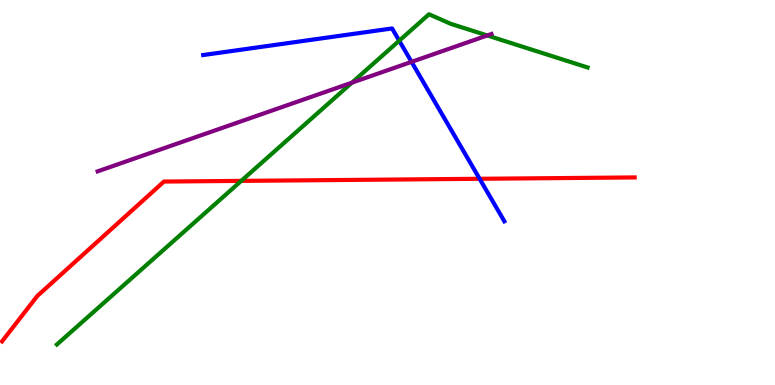[{'lines': ['blue', 'red'], 'intersections': [{'x': 6.19, 'y': 5.36}]}, {'lines': ['green', 'red'], 'intersections': [{'x': 3.11, 'y': 5.3}]}, {'lines': ['purple', 'red'], 'intersections': []}, {'lines': ['blue', 'green'], 'intersections': [{'x': 5.15, 'y': 8.94}]}, {'lines': ['blue', 'purple'], 'intersections': [{'x': 5.31, 'y': 8.39}]}, {'lines': ['green', 'purple'], 'intersections': [{'x': 4.54, 'y': 7.85}, {'x': 6.29, 'y': 9.08}]}]